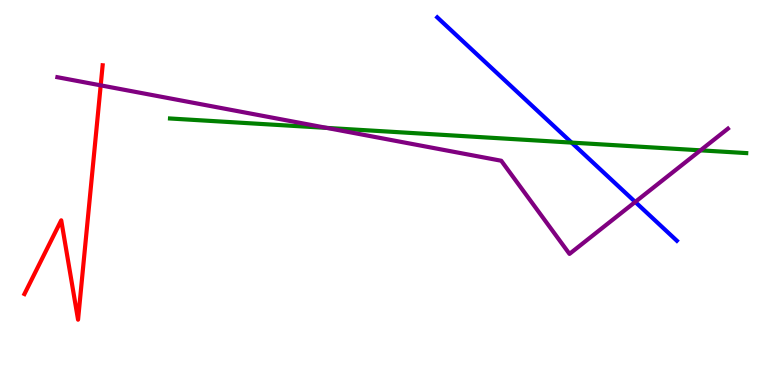[{'lines': ['blue', 'red'], 'intersections': []}, {'lines': ['green', 'red'], 'intersections': []}, {'lines': ['purple', 'red'], 'intersections': [{'x': 1.3, 'y': 7.78}]}, {'lines': ['blue', 'green'], 'intersections': [{'x': 7.38, 'y': 6.3}]}, {'lines': ['blue', 'purple'], 'intersections': [{'x': 8.2, 'y': 4.75}]}, {'lines': ['green', 'purple'], 'intersections': [{'x': 4.22, 'y': 6.68}, {'x': 9.04, 'y': 6.1}]}]